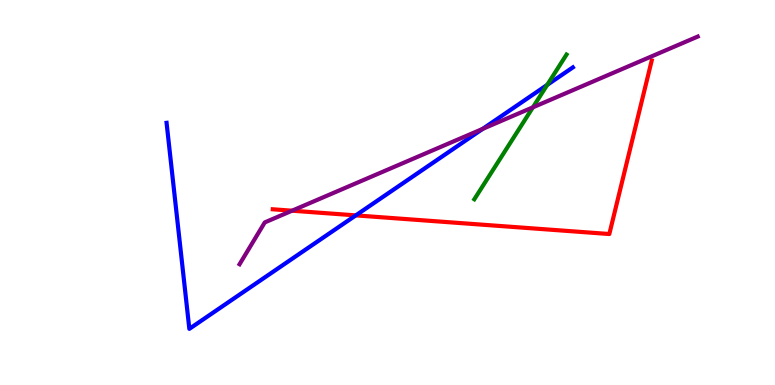[{'lines': ['blue', 'red'], 'intersections': [{'x': 4.59, 'y': 4.41}]}, {'lines': ['green', 'red'], 'intersections': []}, {'lines': ['purple', 'red'], 'intersections': [{'x': 3.77, 'y': 4.53}]}, {'lines': ['blue', 'green'], 'intersections': [{'x': 7.06, 'y': 7.8}]}, {'lines': ['blue', 'purple'], 'intersections': [{'x': 6.23, 'y': 6.65}]}, {'lines': ['green', 'purple'], 'intersections': [{'x': 6.88, 'y': 7.21}]}]